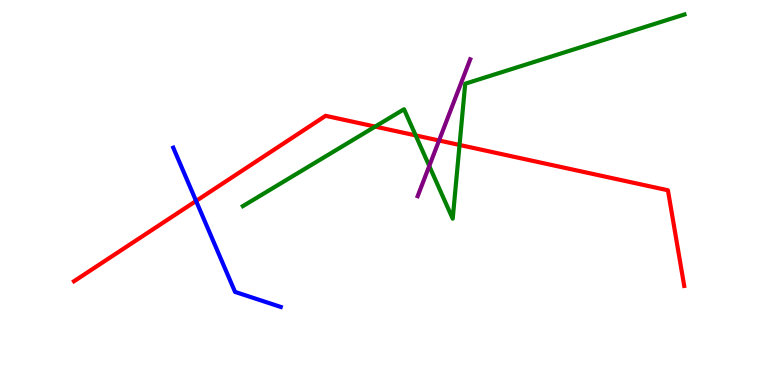[{'lines': ['blue', 'red'], 'intersections': [{'x': 2.53, 'y': 4.78}]}, {'lines': ['green', 'red'], 'intersections': [{'x': 4.84, 'y': 6.71}, {'x': 5.36, 'y': 6.48}, {'x': 5.93, 'y': 6.24}]}, {'lines': ['purple', 'red'], 'intersections': [{'x': 5.67, 'y': 6.35}]}, {'lines': ['blue', 'green'], 'intersections': []}, {'lines': ['blue', 'purple'], 'intersections': []}, {'lines': ['green', 'purple'], 'intersections': [{'x': 5.54, 'y': 5.69}]}]